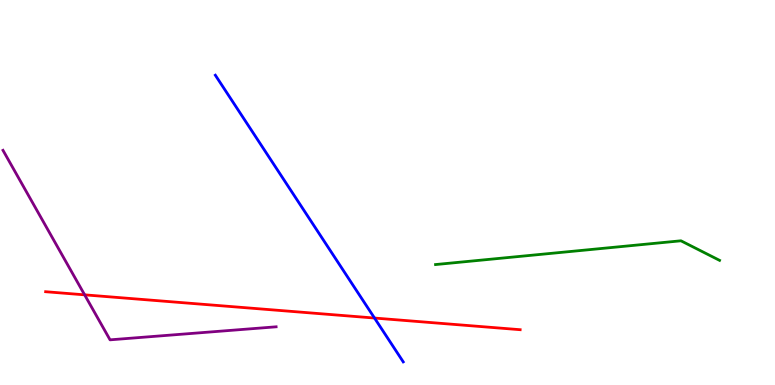[{'lines': ['blue', 'red'], 'intersections': [{'x': 4.83, 'y': 1.74}]}, {'lines': ['green', 'red'], 'intersections': []}, {'lines': ['purple', 'red'], 'intersections': [{'x': 1.09, 'y': 2.34}]}, {'lines': ['blue', 'green'], 'intersections': []}, {'lines': ['blue', 'purple'], 'intersections': []}, {'lines': ['green', 'purple'], 'intersections': []}]